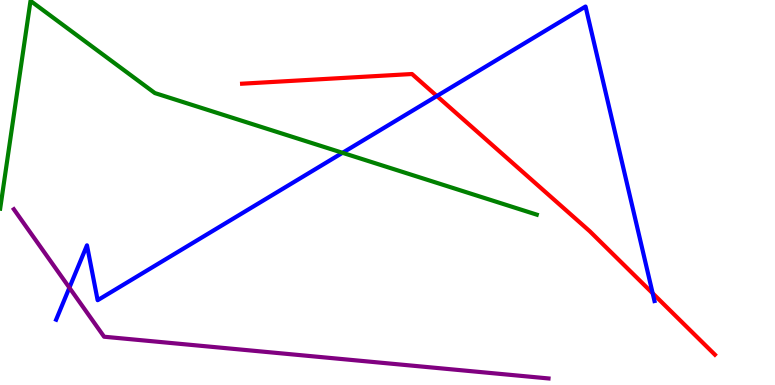[{'lines': ['blue', 'red'], 'intersections': [{'x': 5.64, 'y': 7.51}, {'x': 8.42, 'y': 2.38}]}, {'lines': ['green', 'red'], 'intersections': []}, {'lines': ['purple', 'red'], 'intersections': []}, {'lines': ['blue', 'green'], 'intersections': [{'x': 4.42, 'y': 6.03}]}, {'lines': ['blue', 'purple'], 'intersections': [{'x': 0.895, 'y': 2.53}]}, {'lines': ['green', 'purple'], 'intersections': []}]